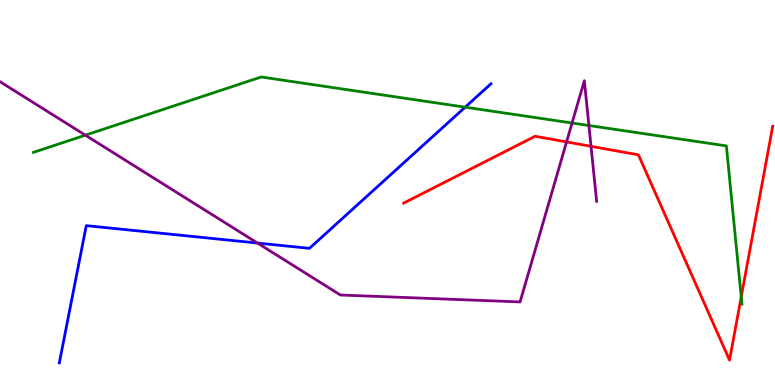[{'lines': ['blue', 'red'], 'intersections': []}, {'lines': ['green', 'red'], 'intersections': [{'x': 9.56, 'y': 2.29}]}, {'lines': ['purple', 'red'], 'intersections': [{'x': 7.31, 'y': 6.31}, {'x': 7.63, 'y': 6.2}]}, {'lines': ['blue', 'green'], 'intersections': [{'x': 6.0, 'y': 7.22}]}, {'lines': ['blue', 'purple'], 'intersections': [{'x': 3.32, 'y': 3.69}]}, {'lines': ['green', 'purple'], 'intersections': [{'x': 1.1, 'y': 6.49}, {'x': 7.38, 'y': 6.8}, {'x': 7.6, 'y': 6.74}]}]